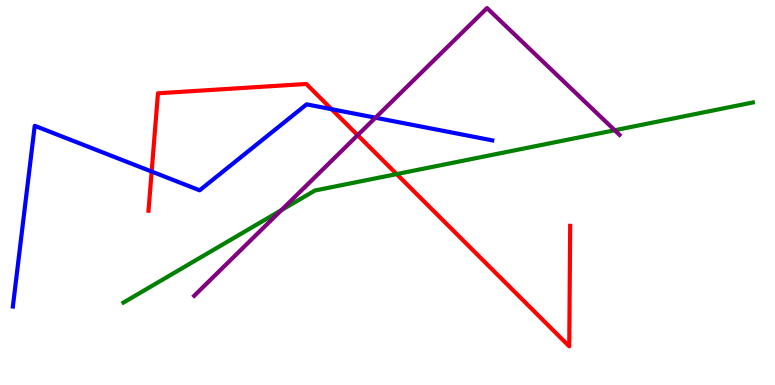[{'lines': ['blue', 'red'], 'intersections': [{'x': 1.96, 'y': 5.54}, {'x': 4.28, 'y': 7.16}]}, {'lines': ['green', 'red'], 'intersections': [{'x': 5.12, 'y': 5.48}]}, {'lines': ['purple', 'red'], 'intersections': [{'x': 4.61, 'y': 6.49}]}, {'lines': ['blue', 'green'], 'intersections': []}, {'lines': ['blue', 'purple'], 'intersections': [{'x': 4.84, 'y': 6.94}]}, {'lines': ['green', 'purple'], 'intersections': [{'x': 3.63, 'y': 4.54}, {'x': 7.93, 'y': 6.62}]}]